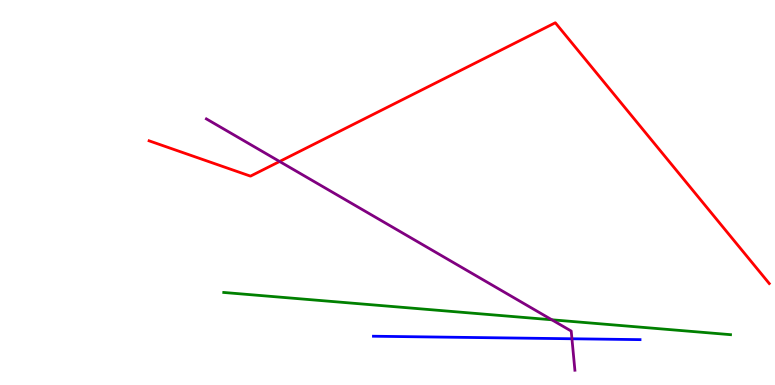[{'lines': ['blue', 'red'], 'intersections': []}, {'lines': ['green', 'red'], 'intersections': []}, {'lines': ['purple', 'red'], 'intersections': [{'x': 3.61, 'y': 5.81}]}, {'lines': ['blue', 'green'], 'intersections': []}, {'lines': ['blue', 'purple'], 'intersections': [{'x': 7.38, 'y': 1.2}]}, {'lines': ['green', 'purple'], 'intersections': [{'x': 7.12, 'y': 1.69}]}]